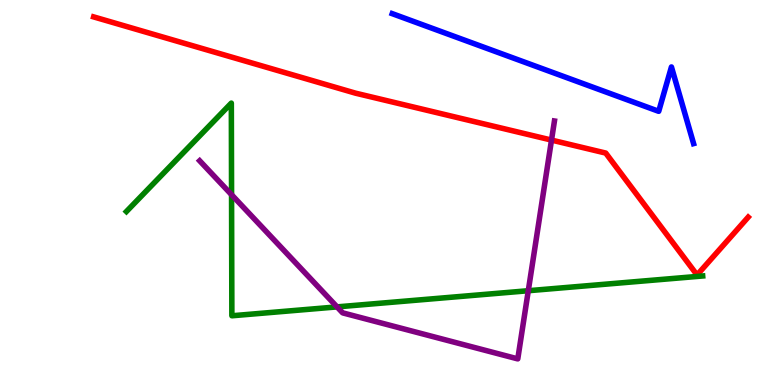[{'lines': ['blue', 'red'], 'intersections': []}, {'lines': ['green', 'red'], 'intersections': []}, {'lines': ['purple', 'red'], 'intersections': [{'x': 7.12, 'y': 6.36}]}, {'lines': ['blue', 'green'], 'intersections': []}, {'lines': ['blue', 'purple'], 'intersections': []}, {'lines': ['green', 'purple'], 'intersections': [{'x': 2.99, 'y': 4.94}, {'x': 4.35, 'y': 2.03}, {'x': 6.82, 'y': 2.45}]}]